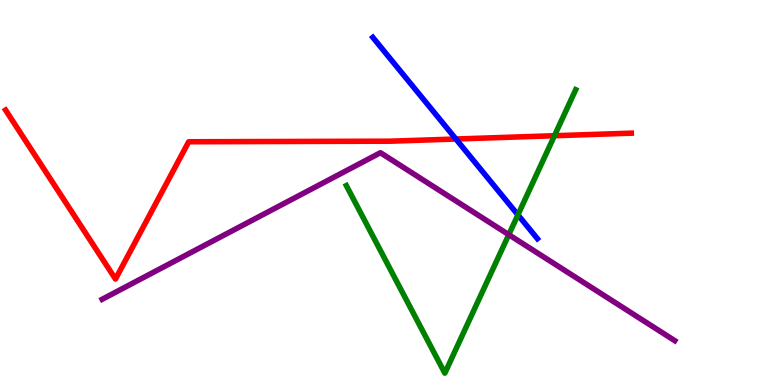[{'lines': ['blue', 'red'], 'intersections': [{'x': 5.88, 'y': 6.39}]}, {'lines': ['green', 'red'], 'intersections': [{'x': 7.15, 'y': 6.47}]}, {'lines': ['purple', 'red'], 'intersections': []}, {'lines': ['blue', 'green'], 'intersections': [{'x': 6.68, 'y': 4.42}]}, {'lines': ['blue', 'purple'], 'intersections': []}, {'lines': ['green', 'purple'], 'intersections': [{'x': 6.56, 'y': 3.9}]}]